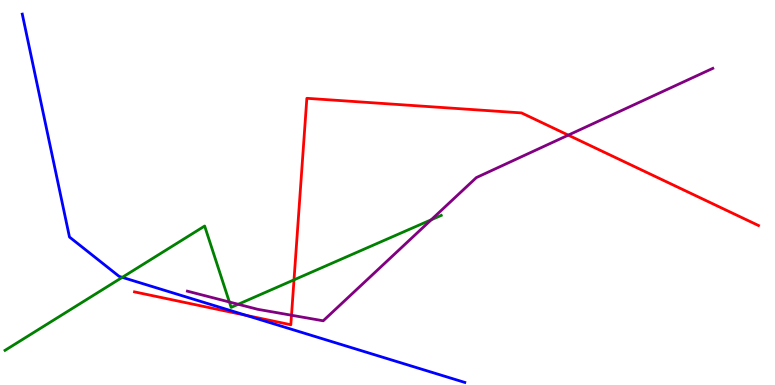[{'lines': ['blue', 'red'], 'intersections': [{'x': 3.18, 'y': 1.81}]}, {'lines': ['green', 'red'], 'intersections': [{'x': 3.79, 'y': 2.73}]}, {'lines': ['purple', 'red'], 'intersections': [{'x': 3.76, 'y': 1.81}, {'x': 7.33, 'y': 6.49}]}, {'lines': ['blue', 'green'], 'intersections': [{'x': 1.58, 'y': 2.8}]}, {'lines': ['blue', 'purple'], 'intersections': []}, {'lines': ['green', 'purple'], 'intersections': [{'x': 2.96, 'y': 2.16}, {'x': 3.07, 'y': 2.1}, {'x': 5.56, 'y': 4.29}]}]